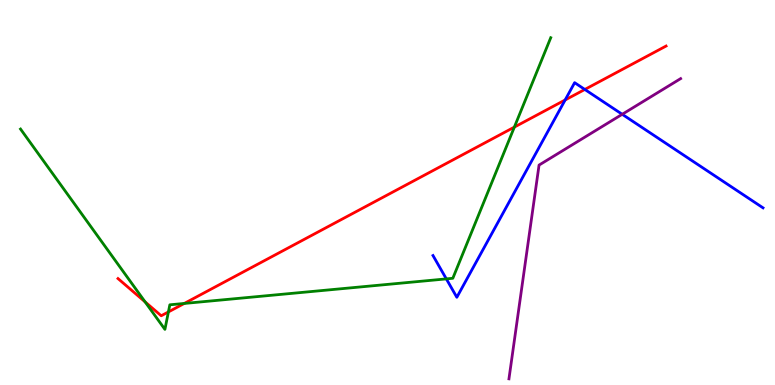[{'lines': ['blue', 'red'], 'intersections': [{'x': 7.29, 'y': 7.4}, {'x': 7.55, 'y': 7.68}]}, {'lines': ['green', 'red'], 'intersections': [{'x': 1.87, 'y': 2.16}, {'x': 2.17, 'y': 1.9}, {'x': 2.38, 'y': 2.12}, {'x': 6.64, 'y': 6.7}]}, {'lines': ['purple', 'red'], 'intersections': []}, {'lines': ['blue', 'green'], 'intersections': [{'x': 5.76, 'y': 2.76}]}, {'lines': ['blue', 'purple'], 'intersections': [{'x': 8.03, 'y': 7.03}]}, {'lines': ['green', 'purple'], 'intersections': []}]